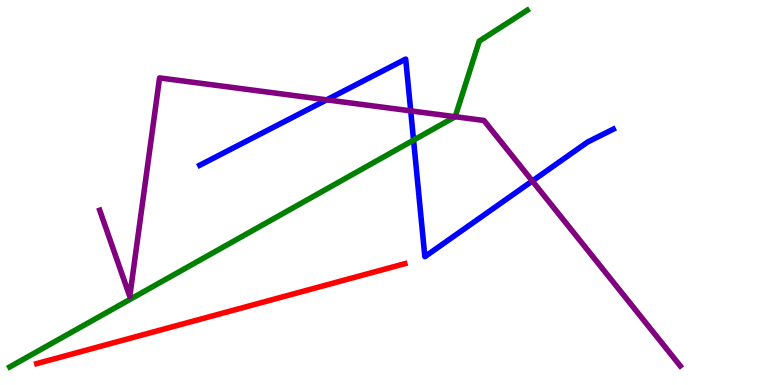[{'lines': ['blue', 'red'], 'intersections': []}, {'lines': ['green', 'red'], 'intersections': []}, {'lines': ['purple', 'red'], 'intersections': []}, {'lines': ['blue', 'green'], 'intersections': [{'x': 5.34, 'y': 6.36}]}, {'lines': ['blue', 'purple'], 'intersections': [{'x': 4.21, 'y': 7.41}, {'x': 5.3, 'y': 7.12}, {'x': 6.87, 'y': 5.3}]}, {'lines': ['green', 'purple'], 'intersections': [{'x': 5.87, 'y': 6.97}]}]